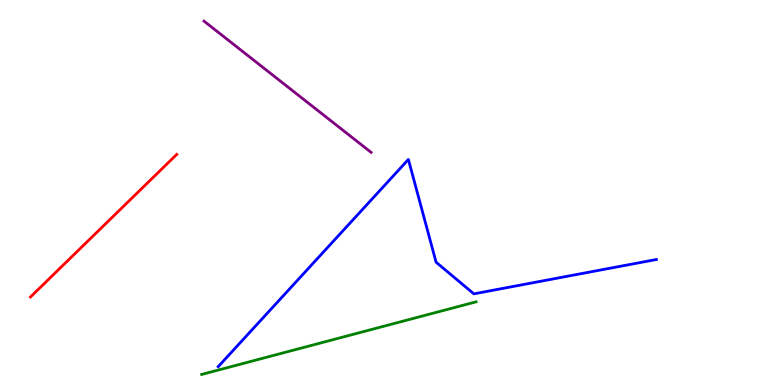[{'lines': ['blue', 'red'], 'intersections': []}, {'lines': ['green', 'red'], 'intersections': []}, {'lines': ['purple', 'red'], 'intersections': []}, {'lines': ['blue', 'green'], 'intersections': []}, {'lines': ['blue', 'purple'], 'intersections': []}, {'lines': ['green', 'purple'], 'intersections': []}]